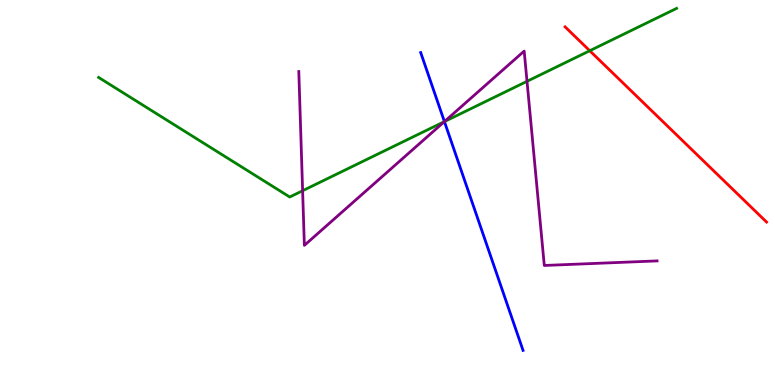[{'lines': ['blue', 'red'], 'intersections': []}, {'lines': ['green', 'red'], 'intersections': [{'x': 7.61, 'y': 8.68}]}, {'lines': ['purple', 'red'], 'intersections': []}, {'lines': ['blue', 'green'], 'intersections': [{'x': 5.73, 'y': 6.84}]}, {'lines': ['blue', 'purple'], 'intersections': [{'x': 5.73, 'y': 6.84}]}, {'lines': ['green', 'purple'], 'intersections': [{'x': 3.9, 'y': 5.05}, {'x': 5.73, 'y': 6.84}, {'x': 6.8, 'y': 7.89}]}]